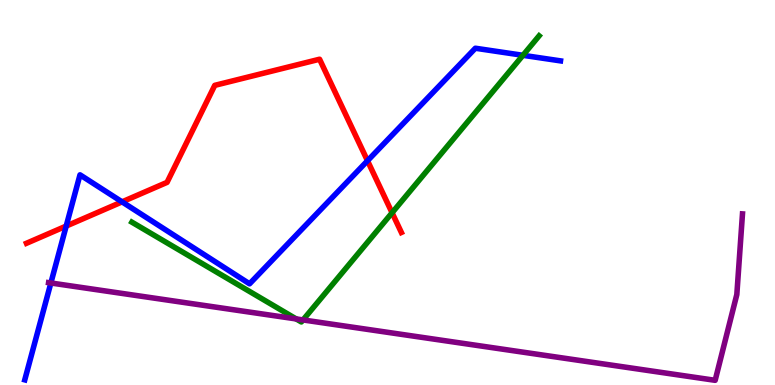[{'lines': ['blue', 'red'], 'intersections': [{'x': 0.854, 'y': 4.13}, {'x': 1.57, 'y': 4.76}, {'x': 4.74, 'y': 5.82}]}, {'lines': ['green', 'red'], 'intersections': [{'x': 5.06, 'y': 4.47}]}, {'lines': ['purple', 'red'], 'intersections': []}, {'lines': ['blue', 'green'], 'intersections': [{'x': 6.75, 'y': 8.56}]}, {'lines': ['blue', 'purple'], 'intersections': [{'x': 0.656, 'y': 2.65}]}, {'lines': ['green', 'purple'], 'intersections': [{'x': 3.82, 'y': 1.72}, {'x': 3.91, 'y': 1.69}]}]